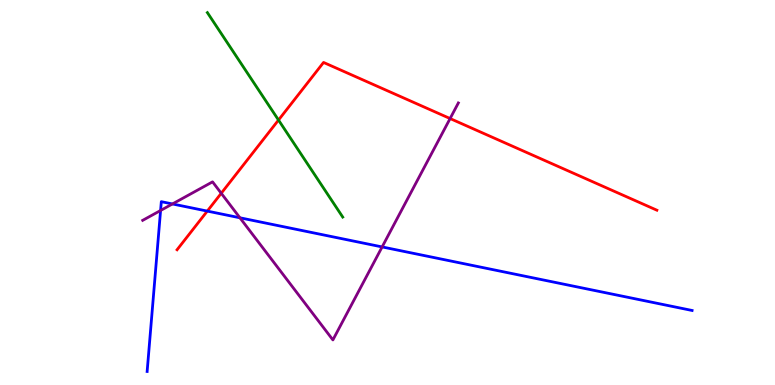[{'lines': ['blue', 'red'], 'intersections': [{'x': 2.67, 'y': 4.52}]}, {'lines': ['green', 'red'], 'intersections': [{'x': 3.59, 'y': 6.88}]}, {'lines': ['purple', 'red'], 'intersections': [{'x': 2.85, 'y': 4.98}, {'x': 5.81, 'y': 6.92}]}, {'lines': ['blue', 'green'], 'intersections': []}, {'lines': ['blue', 'purple'], 'intersections': [{'x': 2.07, 'y': 4.53}, {'x': 2.23, 'y': 4.7}, {'x': 3.1, 'y': 4.34}, {'x': 4.93, 'y': 3.59}]}, {'lines': ['green', 'purple'], 'intersections': []}]